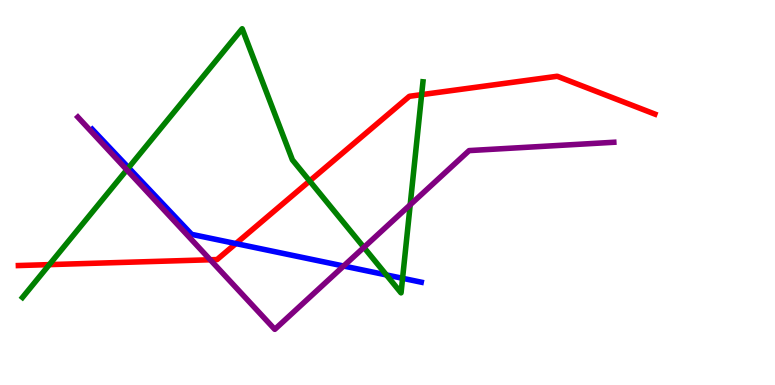[{'lines': ['blue', 'red'], 'intersections': [{'x': 3.04, 'y': 3.67}]}, {'lines': ['green', 'red'], 'intersections': [{'x': 0.637, 'y': 3.13}, {'x': 4.0, 'y': 5.3}, {'x': 5.44, 'y': 7.54}]}, {'lines': ['purple', 'red'], 'intersections': [{'x': 2.71, 'y': 3.25}]}, {'lines': ['blue', 'green'], 'intersections': [{'x': 1.66, 'y': 5.64}, {'x': 4.99, 'y': 2.86}, {'x': 5.19, 'y': 2.77}]}, {'lines': ['blue', 'purple'], 'intersections': [{'x': 4.43, 'y': 3.09}]}, {'lines': ['green', 'purple'], 'intersections': [{'x': 1.64, 'y': 5.59}, {'x': 4.7, 'y': 3.57}, {'x': 5.29, 'y': 4.68}]}]